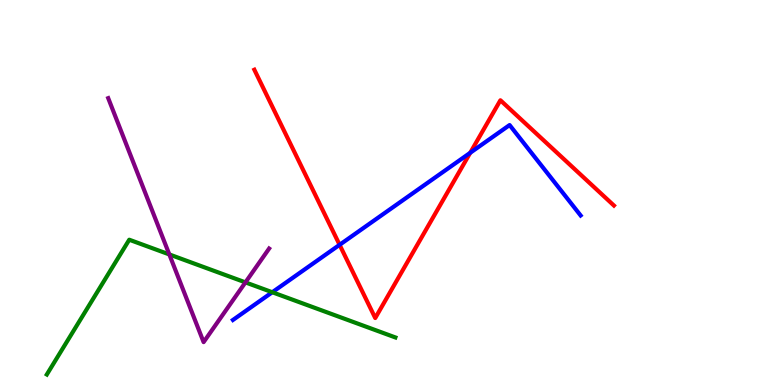[{'lines': ['blue', 'red'], 'intersections': [{'x': 4.38, 'y': 3.64}, {'x': 6.07, 'y': 6.03}]}, {'lines': ['green', 'red'], 'intersections': []}, {'lines': ['purple', 'red'], 'intersections': []}, {'lines': ['blue', 'green'], 'intersections': [{'x': 3.51, 'y': 2.41}]}, {'lines': ['blue', 'purple'], 'intersections': []}, {'lines': ['green', 'purple'], 'intersections': [{'x': 2.18, 'y': 3.39}, {'x': 3.17, 'y': 2.67}]}]